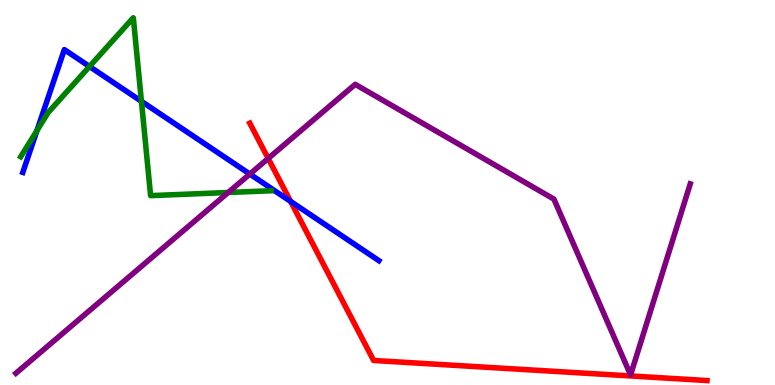[{'lines': ['blue', 'red'], 'intersections': [{'x': 3.75, 'y': 4.77}]}, {'lines': ['green', 'red'], 'intersections': []}, {'lines': ['purple', 'red'], 'intersections': [{'x': 3.46, 'y': 5.88}]}, {'lines': ['blue', 'green'], 'intersections': [{'x': 0.477, 'y': 6.61}, {'x': 1.15, 'y': 8.27}, {'x': 1.82, 'y': 7.37}]}, {'lines': ['blue', 'purple'], 'intersections': [{'x': 3.22, 'y': 5.48}]}, {'lines': ['green', 'purple'], 'intersections': [{'x': 2.94, 'y': 5.0}]}]